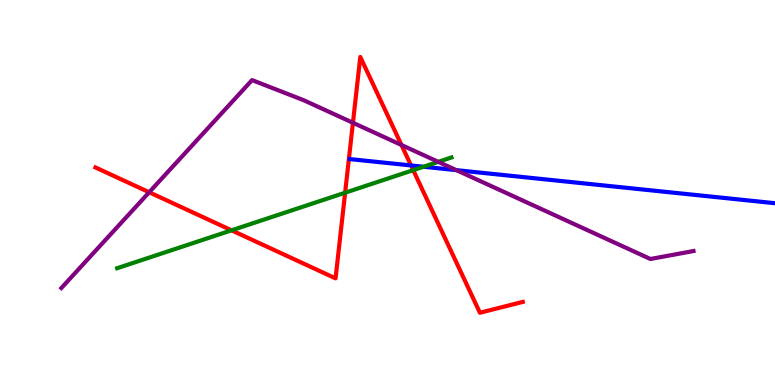[{'lines': ['blue', 'red'], 'intersections': [{'x': 5.3, 'y': 5.7}]}, {'lines': ['green', 'red'], 'intersections': [{'x': 2.99, 'y': 4.02}, {'x': 4.45, 'y': 4.99}, {'x': 5.33, 'y': 5.58}]}, {'lines': ['purple', 'red'], 'intersections': [{'x': 1.92, 'y': 5.01}, {'x': 4.55, 'y': 6.81}, {'x': 5.18, 'y': 6.23}]}, {'lines': ['blue', 'green'], 'intersections': [{'x': 5.46, 'y': 5.67}]}, {'lines': ['blue', 'purple'], 'intersections': [{'x': 5.89, 'y': 5.58}]}, {'lines': ['green', 'purple'], 'intersections': [{'x': 5.66, 'y': 5.8}]}]